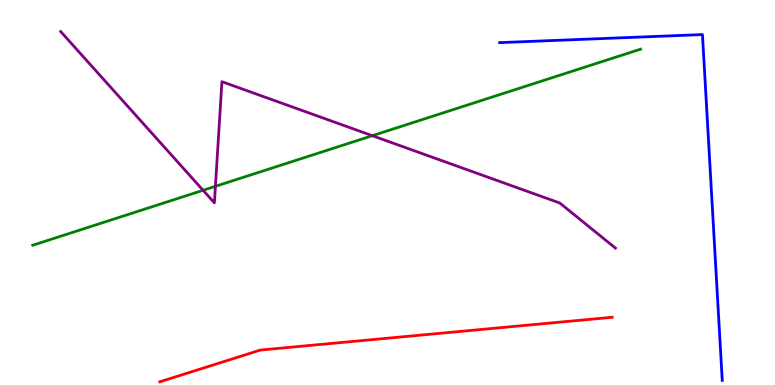[{'lines': ['blue', 'red'], 'intersections': []}, {'lines': ['green', 'red'], 'intersections': []}, {'lines': ['purple', 'red'], 'intersections': []}, {'lines': ['blue', 'green'], 'intersections': []}, {'lines': ['blue', 'purple'], 'intersections': []}, {'lines': ['green', 'purple'], 'intersections': [{'x': 2.62, 'y': 5.06}, {'x': 2.78, 'y': 5.16}, {'x': 4.8, 'y': 6.48}]}]